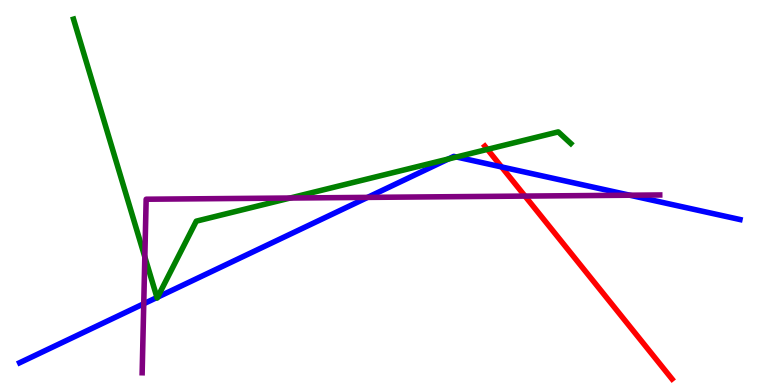[{'lines': ['blue', 'red'], 'intersections': [{'x': 6.47, 'y': 5.66}]}, {'lines': ['green', 'red'], 'intersections': [{'x': 6.29, 'y': 6.12}]}, {'lines': ['purple', 'red'], 'intersections': [{'x': 6.77, 'y': 4.91}]}, {'lines': ['blue', 'green'], 'intersections': [{'x': 2.03, 'y': 2.27}, {'x': 2.03, 'y': 2.28}, {'x': 5.79, 'y': 5.87}, {'x': 5.89, 'y': 5.92}]}, {'lines': ['blue', 'purple'], 'intersections': [{'x': 1.85, 'y': 2.11}, {'x': 4.74, 'y': 4.87}, {'x': 8.13, 'y': 4.93}]}, {'lines': ['green', 'purple'], 'intersections': [{'x': 1.87, 'y': 3.33}, {'x': 3.74, 'y': 4.86}]}]